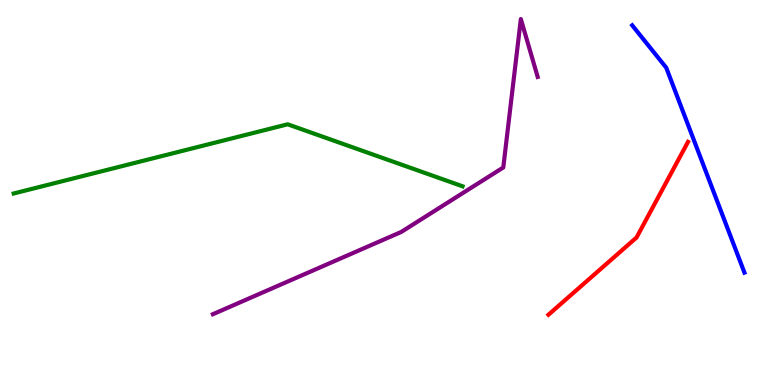[{'lines': ['blue', 'red'], 'intersections': []}, {'lines': ['green', 'red'], 'intersections': []}, {'lines': ['purple', 'red'], 'intersections': []}, {'lines': ['blue', 'green'], 'intersections': []}, {'lines': ['blue', 'purple'], 'intersections': []}, {'lines': ['green', 'purple'], 'intersections': []}]